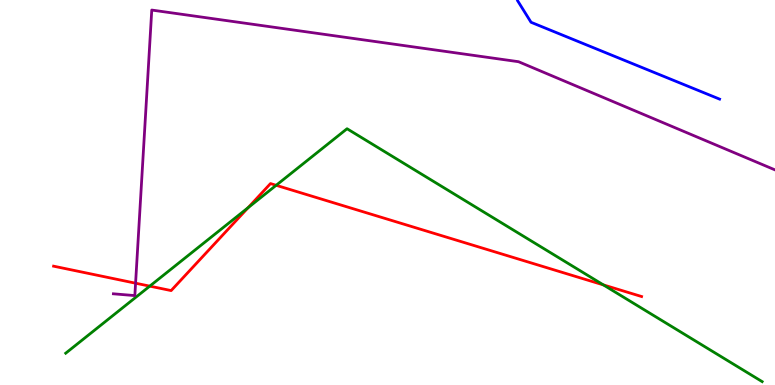[{'lines': ['blue', 'red'], 'intersections': []}, {'lines': ['green', 'red'], 'intersections': [{'x': 1.93, 'y': 2.57}, {'x': 3.2, 'y': 4.61}, {'x': 3.56, 'y': 5.19}, {'x': 7.79, 'y': 2.6}]}, {'lines': ['purple', 'red'], 'intersections': [{'x': 1.75, 'y': 2.64}]}, {'lines': ['blue', 'green'], 'intersections': []}, {'lines': ['blue', 'purple'], 'intersections': []}, {'lines': ['green', 'purple'], 'intersections': []}]